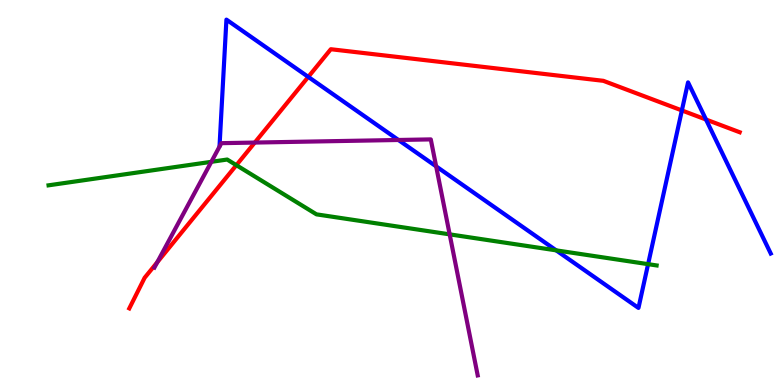[{'lines': ['blue', 'red'], 'intersections': [{'x': 3.98, 'y': 8.0}, {'x': 8.8, 'y': 7.13}, {'x': 9.11, 'y': 6.9}]}, {'lines': ['green', 'red'], 'intersections': [{'x': 3.05, 'y': 5.71}]}, {'lines': ['purple', 'red'], 'intersections': [{'x': 2.03, 'y': 3.19}, {'x': 3.29, 'y': 6.3}]}, {'lines': ['blue', 'green'], 'intersections': [{'x': 7.18, 'y': 3.5}, {'x': 8.36, 'y': 3.14}]}, {'lines': ['blue', 'purple'], 'intersections': [{'x': 5.14, 'y': 6.36}, {'x': 5.63, 'y': 5.68}]}, {'lines': ['green', 'purple'], 'intersections': [{'x': 2.73, 'y': 5.8}, {'x': 5.8, 'y': 3.91}]}]